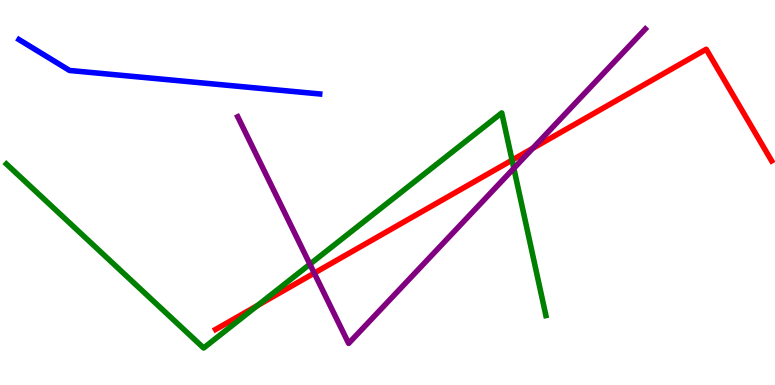[{'lines': ['blue', 'red'], 'intersections': []}, {'lines': ['green', 'red'], 'intersections': [{'x': 3.32, 'y': 2.06}, {'x': 6.61, 'y': 5.84}]}, {'lines': ['purple', 'red'], 'intersections': [{'x': 4.05, 'y': 2.91}, {'x': 6.87, 'y': 6.15}]}, {'lines': ['blue', 'green'], 'intersections': []}, {'lines': ['blue', 'purple'], 'intersections': []}, {'lines': ['green', 'purple'], 'intersections': [{'x': 4.0, 'y': 3.14}, {'x': 6.63, 'y': 5.63}]}]